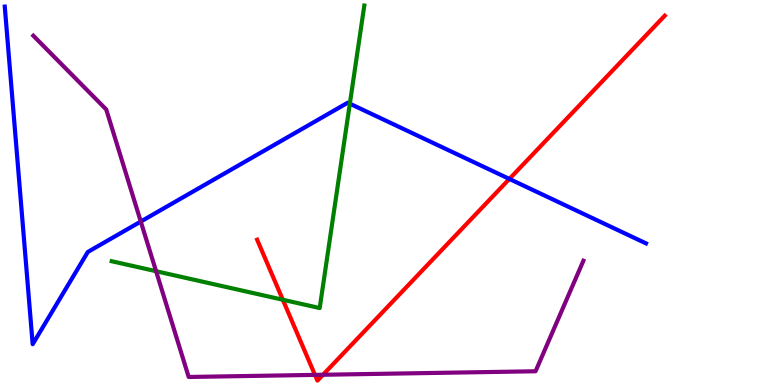[{'lines': ['blue', 'red'], 'intersections': [{'x': 6.57, 'y': 5.35}]}, {'lines': ['green', 'red'], 'intersections': [{'x': 3.65, 'y': 2.21}]}, {'lines': ['purple', 'red'], 'intersections': [{'x': 4.06, 'y': 0.262}, {'x': 4.17, 'y': 0.266}]}, {'lines': ['blue', 'green'], 'intersections': [{'x': 4.51, 'y': 7.31}]}, {'lines': ['blue', 'purple'], 'intersections': [{'x': 1.82, 'y': 4.25}]}, {'lines': ['green', 'purple'], 'intersections': [{'x': 2.01, 'y': 2.96}]}]